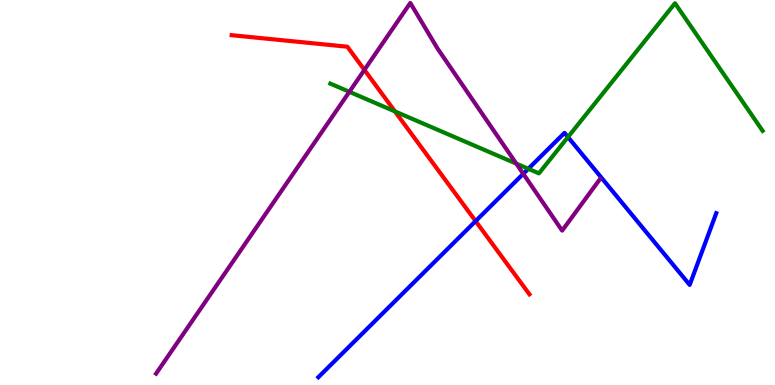[{'lines': ['blue', 'red'], 'intersections': [{'x': 6.14, 'y': 4.26}]}, {'lines': ['green', 'red'], 'intersections': [{'x': 5.1, 'y': 7.11}]}, {'lines': ['purple', 'red'], 'intersections': [{'x': 4.7, 'y': 8.18}]}, {'lines': ['blue', 'green'], 'intersections': [{'x': 6.82, 'y': 5.62}, {'x': 7.33, 'y': 6.44}]}, {'lines': ['blue', 'purple'], 'intersections': [{'x': 6.75, 'y': 5.49}]}, {'lines': ['green', 'purple'], 'intersections': [{'x': 4.51, 'y': 7.62}, {'x': 6.66, 'y': 5.75}]}]